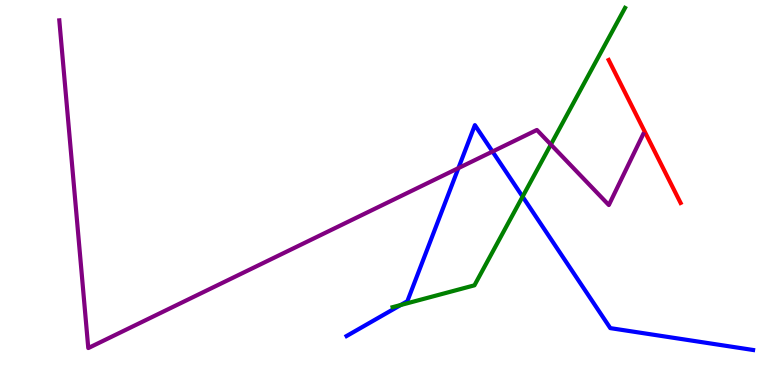[{'lines': ['blue', 'red'], 'intersections': []}, {'lines': ['green', 'red'], 'intersections': []}, {'lines': ['purple', 'red'], 'intersections': []}, {'lines': ['blue', 'green'], 'intersections': [{'x': 5.17, 'y': 2.08}, {'x': 6.74, 'y': 4.89}]}, {'lines': ['blue', 'purple'], 'intersections': [{'x': 5.91, 'y': 5.63}, {'x': 6.35, 'y': 6.06}]}, {'lines': ['green', 'purple'], 'intersections': [{'x': 7.11, 'y': 6.25}]}]